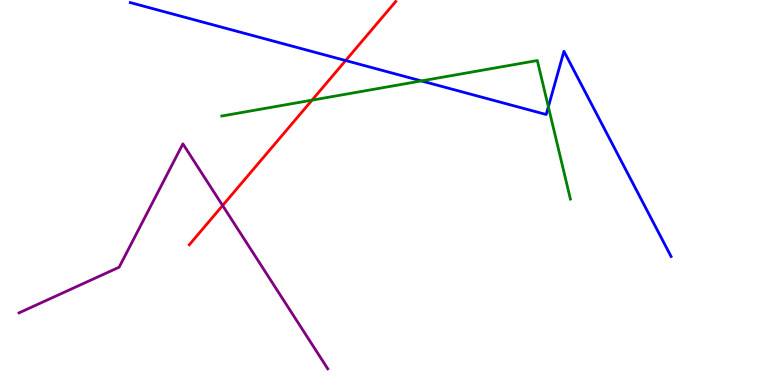[{'lines': ['blue', 'red'], 'intersections': [{'x': 4.46, 'y': 8.43}]}, {'lines': ['green', 'red'], 'intersections': [{'x': 4.03, 'y': 7.4}]}, {'lines': ['purple', 'red'], 'intersections': [{'x': 2.87, 'y': 4.66}]}, {'lines': ['blue', 'green'], 'intersections': [{'x': 5.44, 'y': 7.9}, {'x': 7.08, 'y': 7.23}]}, {'lines': ['blue', 'purple'], 'intersections': []}, {'lines': ['green', 'purple'], 'intersections': []}]